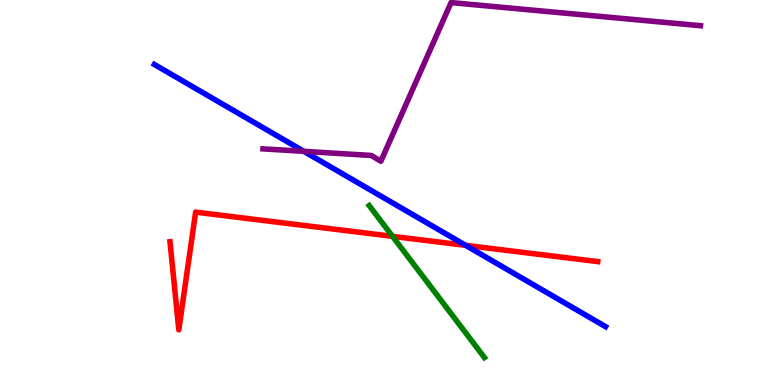[{'lines': ['blue', 'red'], 'intersections': [{'x': 6.01, 'y': 3.63}]}, {'lines': ['green', 'red'], 'intersections': [{'x': 5.07, 'y': 3.86}]}, {'lines': ['purple', 'red'], 'intersections': []}, {'lines': ['blue', 'green'], 'intersections': []}, {'lines': ['blue', 'purple'], 'intersections': [{'x': 3.92, 'y': 6.07}]}, {'lines': ['green', 'purple'], 'intersections': []}]